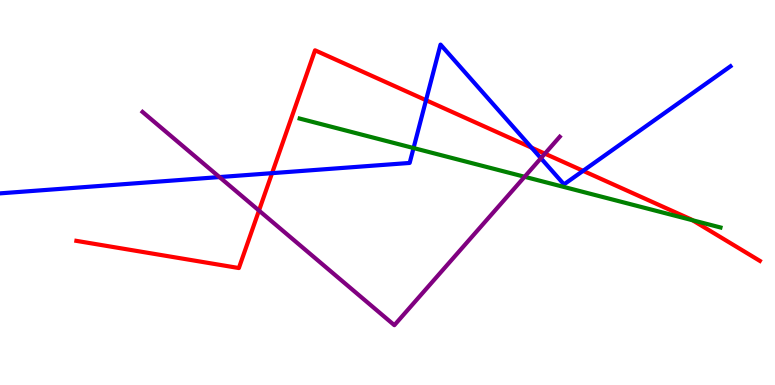[{'lines': ['blue', 'red'], 'intersections': [{'x': 3.51, 'y': 5.5}, {'x': 5.5, 'y': 7.4}, {'x': 6.86, 'y': 6.16}, {'x': 7.52, 'y': 5.56}]}, {'lines': ['green', 'red'], 'intersections': [{'x': 8.94, 'y': 4.28}]}, {'lines': ['purple', 'red'], 'intersections': [{'x': 3.34, 'y': 4.53}, {'x': 7.03, 'y': 6.01}]}, {'lines': ['blue', 'green'], 'intersections': [{'x': 5.34, 'y': 6.15}]}, {'lines': ['blue', 'purple'], 'intersections': [{'x': 2.83, 'y': 5.4}, {'x': 6.98, 'y': 5.89}]}, {'lines': ['green', 'purple'], 'intersections': [{'x': 6.77, 'y': 5.41}]}]